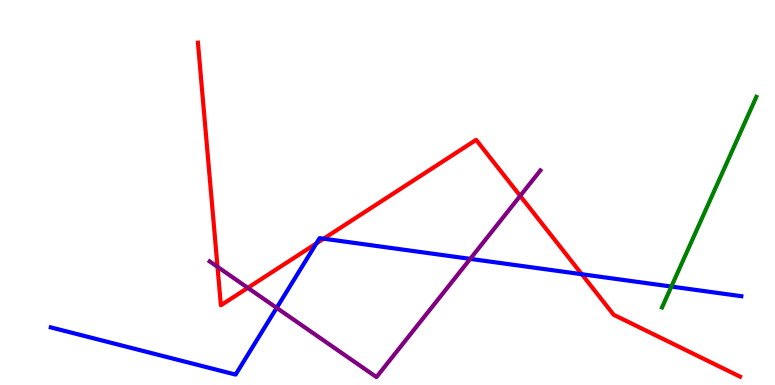[{'lines': ['blue', 'red'], 'intersections': [{'x': 4.08, 'y': 3.68}, {'x': 4.18, 'y': 3.8}, {'x': 7.51, 'y': 2.88}]}, {'lines': ['green', 'red'], 'intersections': []}, {'lines': ['purple', 'red'], 'intersections': [{'x': 2.81, 'y': 3.07}, {'x': 3.2, 'y': 2.52}, {'x': 6.71, 'y': 4.91}]}, {'lines': ['blue', 'green'], 'intersections': [{'x': 8.66, 'y': 2.56}]}, {'lines': ['blue', 'purple'], 'intersections': [{'x': 3.57, 'y': 2.0}, {'x': 6.07, 'y': 3.28}]}, {'lines': ['green', 'purple'], 'intersections': []}]